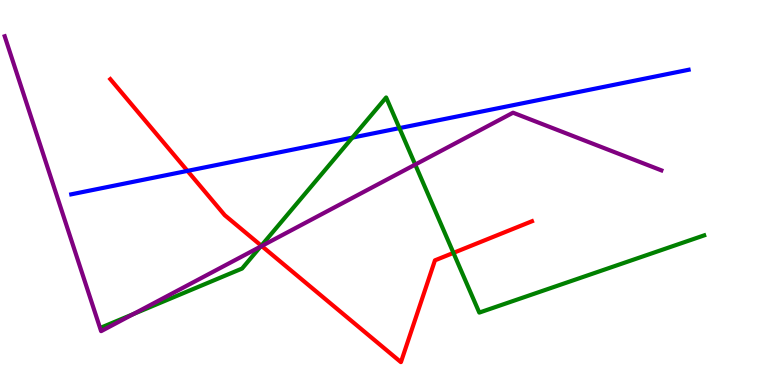[{'lines': ['blue', 'red'], 'intersections': [{'x': 2.42, 'y': 5.56}]}, {'lines': ['green', 'red'], 'intersections': [{'x': 3.37, 'y': 3.62}, {'x': 5.85, 'y': 3.43}]}, {'lines': ['purple', 'red'], 'intersections': [{'x': 3.38, 'y': 3.61}]}, {'lines': ['blue', 'green'], 'intersections': [{'x': 4.55, 'y': 6.43}, {'x': 5.15, 'y': 6.67}]}, {'lines': ['blue', 'purple'], 'intersections': []}, {'lines': ['green', 'purple'], 'intersections': [{'x': 1.72, 'y': 1.84}, {'x': 3.36, 'y': 3.59}, {'x': 5.36, 'y': 5.73}]}]